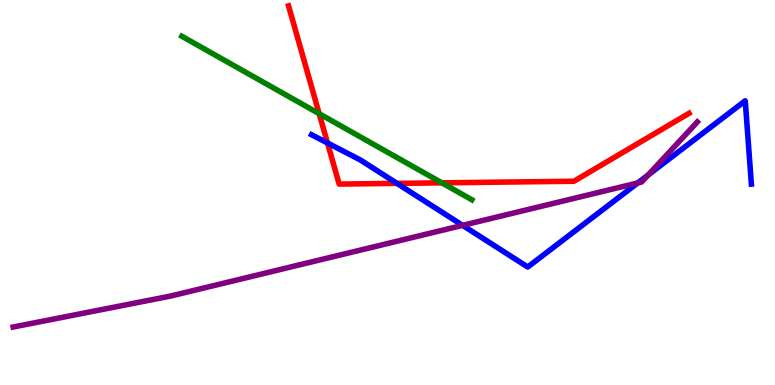[{'lines': ['blue', 'red'], 'intersections': [{'x': 4.23, 'y': 6.29}, {'x': 5.12, 'y': 5.24}]}, {'lines': ['green', 'red'], 'intersections': [{'x': 4.12, 'y': 7.05}, {'x': 5.7, 'y': 5.25}]}, {'lines': ['purple', 'red'], 'intersections': []}, {'lines': ['blue', 'green'], 'intersections': []}, {'lines': ['blue', 'purple'], 'intersections': [{'x': 5.97, 'y': 4.15}, {'x': 8.23, 'y': 5.25}, {'x': 8.36, 'y': 5.45}]}, {'lines': ['green', 'purple'], 'intersections': []}]